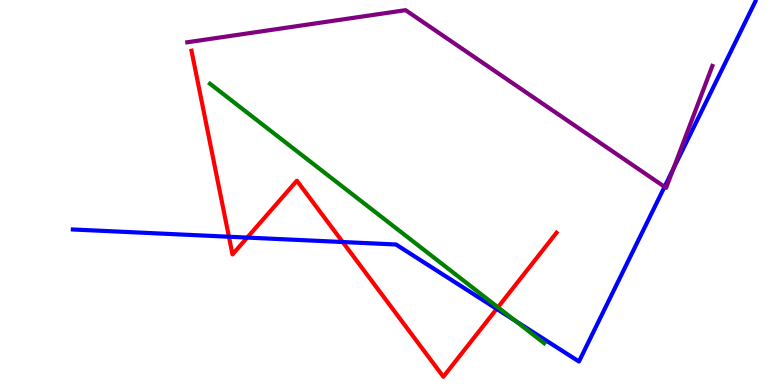[{'lines': ['blue', 'red'], 'intersections': [{'x': 2.95, 'y': 3.85}, {'x': 3.19, 'y': 3.83}, {'x': 4.42, 'y': 3.71}, {'x': 6.41, 'y': 1.98}]}, {'lines': ['green', 'red'], 'intersections': [{'x': 6.42, 'y': 2.02}]}, {'lines': ['purple', 'red'], 'intersections': []}, {'lines': ['blue', 'green'], 'intersections': [{'x': 6.65, 'y': 1.67}]}, {'lines': ['blue', 'purple'], 'intersections': [{'x': 8.57, 'y': 5.15}, {'x': 8.69, 'y': 5.61}]}, {'lines': ['green', 'purple'], 'intersections': []}]